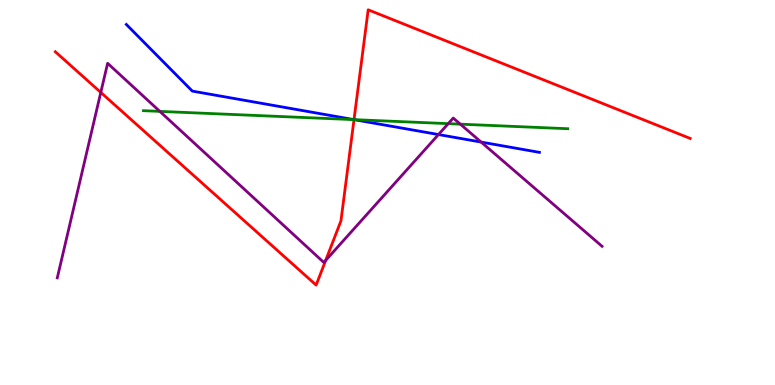[{'lines': ['blue', 'red'], 'intersections': [{'x': 4.57, 'y': 6.89}]}, {'lines': ['green', 'red'], 'intersections': [{'x': 4.57, 'y': 6.89}]}, {'lines': ['purple', 'red'], 'intersections': [{'x': 1.3, 'y': 7.6}, {'x': 4.2, 'y': 3.24}]}, {'lines': ['blue', 'green'], 'intersections': [{'x': 4.57, 'y': 6.89}]}, {'lines': ['blue', 'purple'], 'intersections': [{'x': 5.66, 'y': 6.51}, {'x': 6.21, 'y': 6.31}]}, {'lines': ['green', 'purple'], 'intersections': [{'x': 2.06, 'y': 7.11}, {'x': 5.78, 'y': 6.79}, {'x': 5.94, 'y': 6.78}]}]